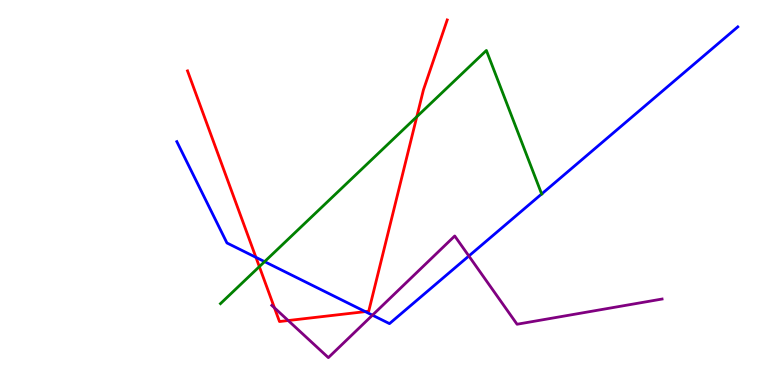[{'lines': ['blue', 'red'], 'intersections': [{'x': 3.3, 'y': 3.32}, {'x': 4.71, 'y': 1.91}]}, {'lines': ['green', 'red'], 'intersections': [{'x': 3.35, 'y': 3.07}, {'x': 5.38, 'y': 6.97}]}, {'lines': ['purple', 'red'], 'intersections': [{'x': 3.54, 'y': 2.0}, {'x': 3.72, 'y': 1.67}]}, {'lines': ['blue', 'green'], 'intersections': [{'x': 3.41, 'y': 3.2}, {'x': 6.99, 'y': 4.96}]}, {'lines': ['blue', 'purple'], 'intersections': [{'x': 4.81, 'y': 1.81}, {'x': 6.05, 'y': 3.35}]}, {'lines': ['green', 'purple'], 'intersections': []}]